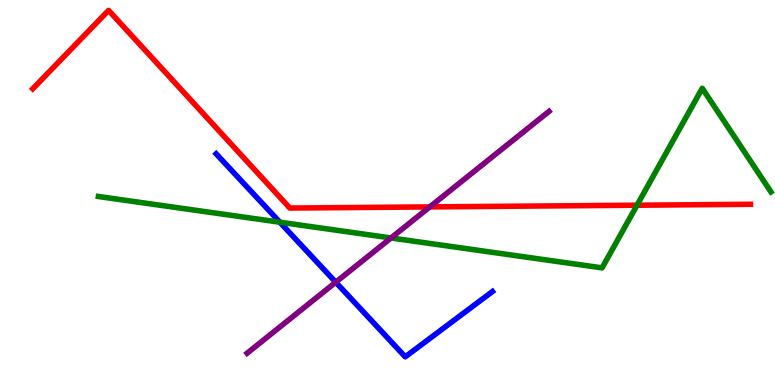[{'lines': ['blue', 'red'], 'intersections': []}, {'lines': ['green', 'red'], 'intersections': [{'x': 8.22, 'y': 4.67}]}, {'lines': ['purple', 'red'], 'intersections': [{'x': 5.55, 'y': 4.63}]}, {'lines': ['blue', 'green'], 'intersections': [{'x': 3.61, 'y': 4.23}]}, {'lines': ['blue', 'purple'], 'intersections': [{'x': 4.33, 'y': 2.67}]}, {'lines': ['green', 'purple'], 'intersections': [{'x': 5.05, 'y': 3.82}]}]